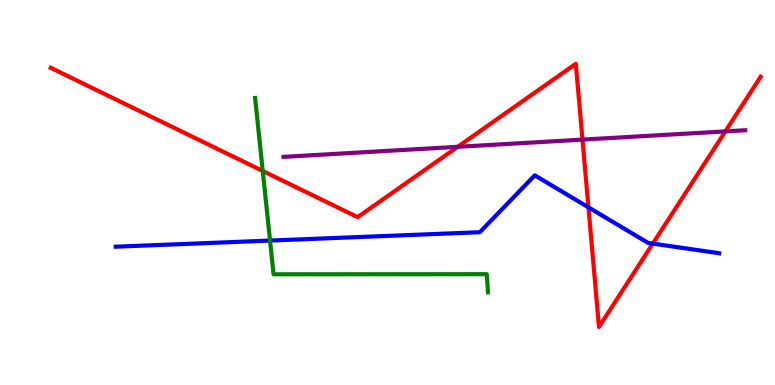[{'lines': ['blue', 'red'], 'intersections': [{'x': 7.59, 'y': 4.61}, {'x': 8.42, 'y': 3.67}]}, {'lines': ['green', 'red'], 'intersections': [{'x': 3.39, 'y': 5.56}]}, {'lines': ['purple', 'red'], 'intersections': [{'x': 5.91, 'y': 6.19}, {'x': 7.52, 'y': 6.37}, {'x': 9.36, 'y': 6.59}]}, {'lines': ['blue', 'green'], 'intersections': [{'x': 3.48, 'y': 3.75}]}, {'lines': ['blue', 'purple'], 'intersections': []}, {'lines': ['green', 'purple'], 'intersections': []}]